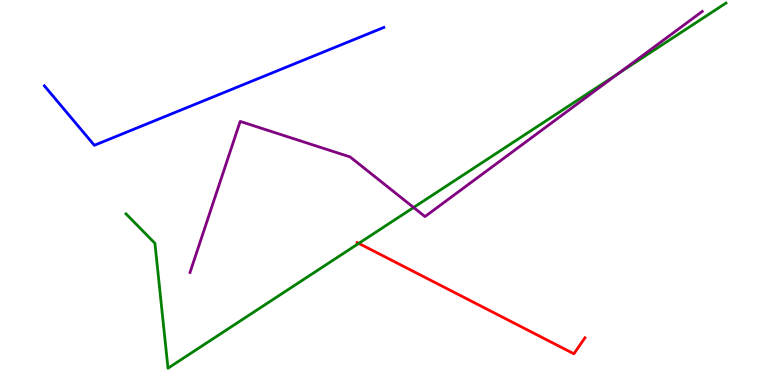[{'lines': ['blue', 'red'], 'intersections': []}, {'lines': ['green', 'red'], 'intersections': [{'x': 4.63, 'y': 3.68}]}, {'lines': ['purple', 'red'], 'intersections': []}, {'lines': ['blue', 'green'], 'intersections': []}, {'lines': ['blue', 'purple'], 'intersections': []}, {'lines': ['green', 'purple'], 'intersections': [{'x': 5.34, 'y': 4.61}, {'x': 7.98, 'y': 8.09}]}]